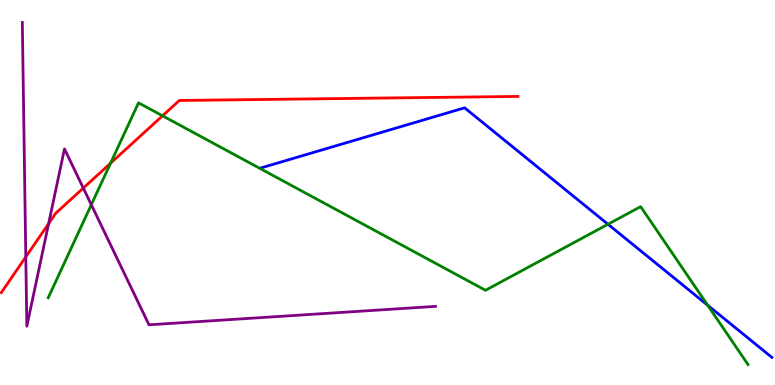[{'lines': ['blue', 'red'], 'intersections': []}, {'lines': ['green', 'red'], 'intersections': [{'x': 1.43, 'y': 5.76}, {'x': 2.1, 'y': 6.99}]}, {'lines': ['purple', 'red'], 'intersections': [{'x': 0.333, 'y': 3.33}, {'x': 0.627, 'y': 4.19}, {'x': 1.07, 'y': 5.12}]}, {'lines': ['blue', 'green'], 'intersections': [{'x': 7.84, 'y': 4.18}, {'x': 9.13, 'y': 2.07}]}, {'lines': ['blue', 'purple'], 'intersections': []}, {'lines': ['green', 'purple'], 'intersections': [{'x': 1.18, 'y': 4.68}]}]